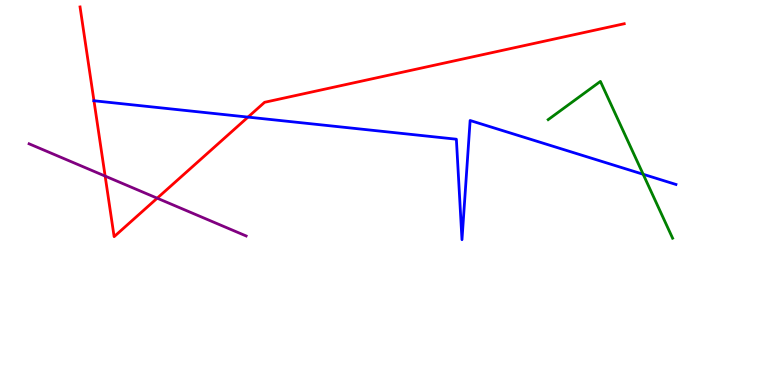[{'lines': ['blue', 'red'], 'intersections': [{'x': 1.21, 'y': 7.38}, {'x': 3.2, 'y': 6.96}]}, {'lines': ['green', 'red'], 'intersections': []}, {'lines': ['purple', 'red'], 'intersections': [{'x': 1.36, 'y': 5.43}, {'x': 2.03, 'y': 4.85}]}, {'lines': ['blue', 'green'], 'intersections': [{'x': 8.3, 'y': 5.47}]}, {'lines': ['blue', 'purple'], 'intersections': []}, {'lines': ['green', 'purple'], 'intersections': []}]